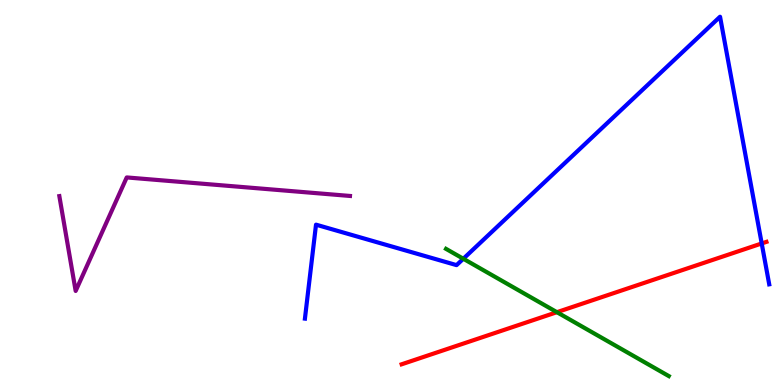[{'lines': ['blue', 'red'], 'intersections': [{'x': 9.83, 'y': 3.68}]}, {'lines': ['green', 'red'], 'intersections': [{'x': 7.19, 'y': 1.89}]}, {'lines': ['purple', 'red'], 'intersections': []}, {'lines': ['blue', 'green'], 'intersections': [{'x': 5.98, 'y': 3.28}]}, {'lines': ['blue', 'purple'], 'intersections': []}, {'lines': ['green', 'purple'], 'intersections': []}]